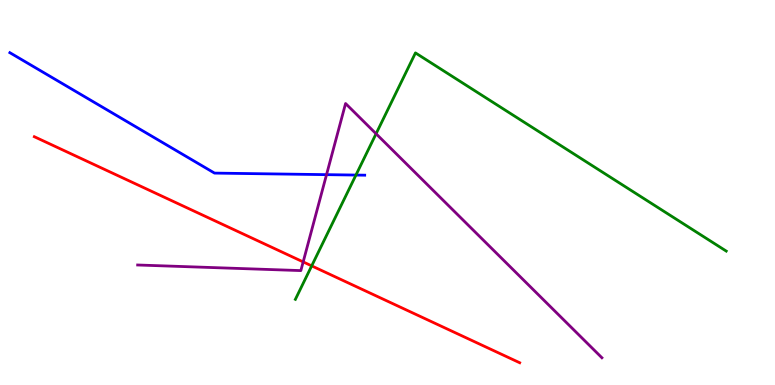[{'lines': ['blue', 'red'], 'intersections': []}, {'lines': ['green', 'red'], 'intersections': [{'x': 4.02, 'y': 3.09}]}, {'lines': ['purple', 'red'], 'intersections': [{'x': 3.91, 'y': 3.2}]}, {'lines': ['blue', 'green'], 'intersections': [{'x': 4.59, 'y': 5.45}]}, {'lines': ['blue', 'purple'], 'intersections': [{'x': 4.21, 'y': 5.46}]}, {'lines': ['green', 'purple'], 'intersections': [{'x': 4.85, 'y': 6.53}]}]